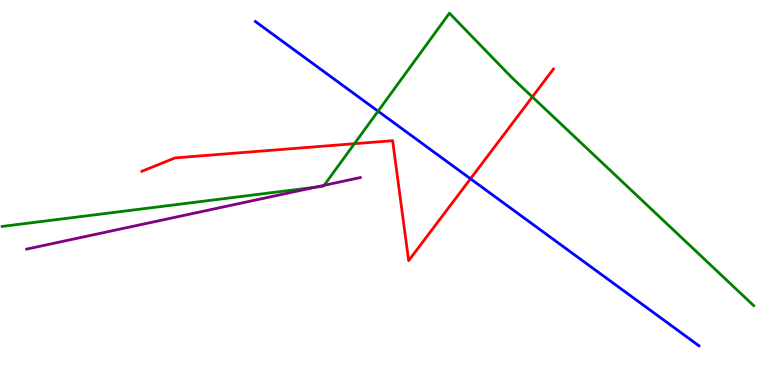[{'lines': ['blue', 'red'], 'intersections': [{'x': 6.07, 'y': 5.36}]}, {'lines': ['green', 'red'], 'intersections': [{'x': 4.57, 'y': 6.27}, {'x': 6.87, 'y': 7.48}]}, {'lines': ['purple', 'red'], 'intersections': []}, {'lines': ['blue', 'green'], 'intersections': [{'x': 4.88, 'y': 7.11}]}, {'lines': ['blue', 'purple'], 'intersections': []}, {'lines': ['green', 'purple'], 'intersections': [{'x': 4.07, 'y': 5.14}, {'x': 4.18, 'y': 5.19}]}]